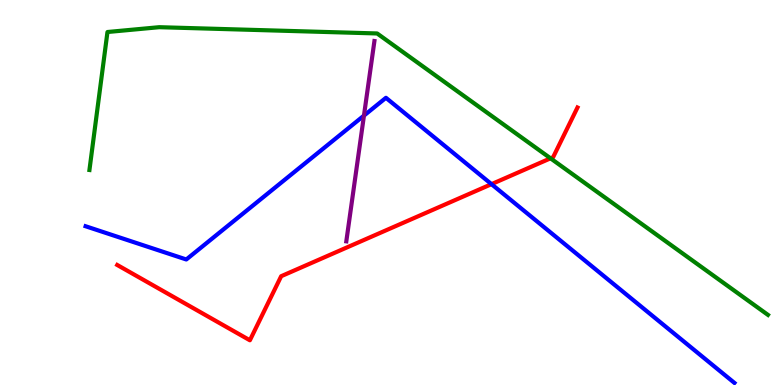[{'lines': ['blue', 'red'], 'intersections': [{'x': 6.34, 'y': 5.22}]}, {'lines': ['green', 'red'], 'intersections': [{'x': 7.1, 'y': 5.89}]}, {'lines': ['purple', 'red'], 'intersections': []}, {'lines': ['blue', 'green'], 'intersections': []}, {'lines': ['blue', 'purple'], 'intersections': [{'x': 4.7, 'y': 7.0}]}, {'lines': ['green', 'purple'], 'intersections': []}]